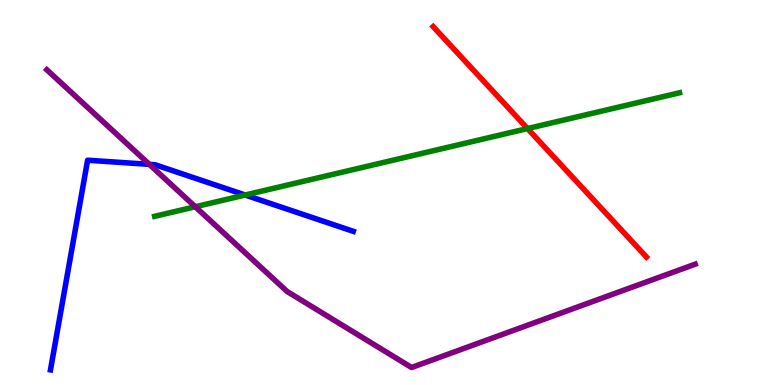[{'lines': ['blue', 'red'], 'intersections': []}, {'lines': ['green', 'red'], 'intersections': [{'x': 6.81, 'y': 6.66}]}, {'lines': ['purple', 'red'], 'intersections': []}, {'lines': ['blue', 'green'], 'intersections': [{'x': 3.16, 'y': 4.93}]}, {'lines': ['blue', 'purple'], 'intersections': [{'x': 1.93, 'y': 5.73}]}, {'lines': ['green', 'purple'], 'intersections': [{'x': 2.52, 'y': 4.63}]}]